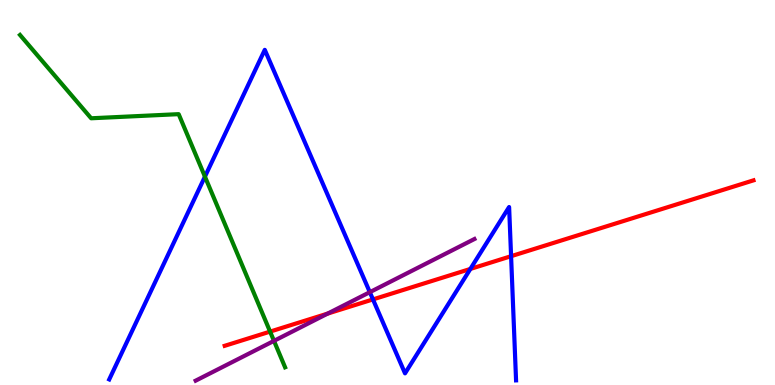[{'lines': ['blue', 'red'], 'intersections': [{'x': 4.81, 'y': 2.22}, {'x': 6.07, 'y': 3.01}, {'x': 6.59, 'y': 3.35}]}, {'lines': ['green', 'red'], 'intersections': [{'x': 3.49, 'y': 1.39}]}, {'lines': ['purple', 'red'], 'intersections': [{'x': 4.23, 'y': 1.85}]}, {'lines': ['blue', 'green'], 'intersections': [{'x': 2.64, 'y': 5.41}]}, {'lines': ['blue', 'purple'], 'intersections': [{'x': 4.77, 'y': 2.41}]}, {'lines': ['green', 'purple'], 'intersections': [{'x': 3.54, 'y': 1.15}]}]